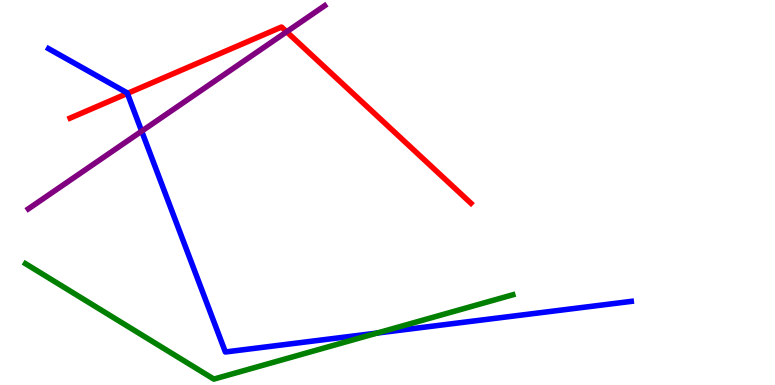[{'lines': ['blue', 'red'], 'intersections': [{'x': 1.64, 'y': 7.57}]}, {'lines': ['green', 'red'], 'intersections': []}, {'lines': ['purple', 'red'], 'intersections': [{'x': 3.7, 'y': 9.17}]}, {'lines': ['blue', 'green'], 'intersections': [{'x': 4.87, 'y': 1.35}]}, {'lines': ['blue', 'purple'], 'intersections': [{'x': 1.83, 'y': 6.59}]}, {'lines': ['green', 'purple'], 'intersections': []}]